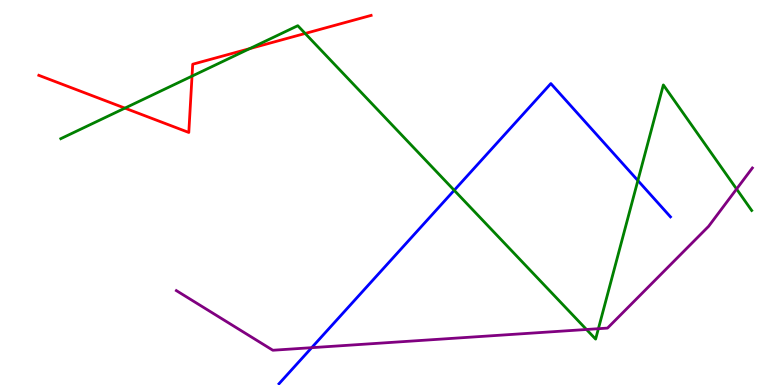[{'lines': ['blue', 'red'], 'intersections': []}, {'lines': ['green', 'red'], 'intersections': [{'x': 1.61, 'y': 7.19}, {'x': 2.48, 'y': 8.02}, {'x': 3.22, 'y': 8.74}, {'x': 3.94, 'y': 9.13}]}, {'lines': ['purple', 'red'], 'intersections': []}, {'lines': ['blue', 'green'], 'intersections': [{'x': 5.86, 'y': 5.06}, {'x': 8.23, 'y': 5.31}]}, {'lines': ['blue', 'purple'], 'intersections': [{'x': 4.02, 'y': 0.969}]}, {'lines': ['green', 'purple'], 'intersections': [{'x': 7.57, 'y': 1.44}, {'x': 7.72, 'y': 1.46}, {'x': 9.5, 'y': 5.09}]}]